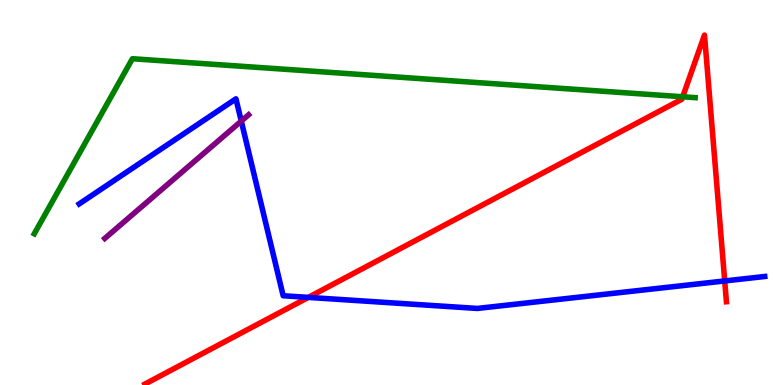[{'lines': ['blue', 'red'], 'intersections': [{'x': 3.98, 'y': 2.28}, {'x': 9.35, 'y': 2.7}]}, {'lines': ['green', 'red'], 'intersections': [{'x': 8.81, 'y': 7.49}]}, {'lines': ['purple', 'red'], 'intersections': []}, {'lines': ['blue', 'green'], 'intersections': []}, {'lines': ['blue', 'purple'], 'intersections': [{'x': 3.11, 'y': 6.85}]}, {'lines': ['green', 'purple'], 'intersections': []}]